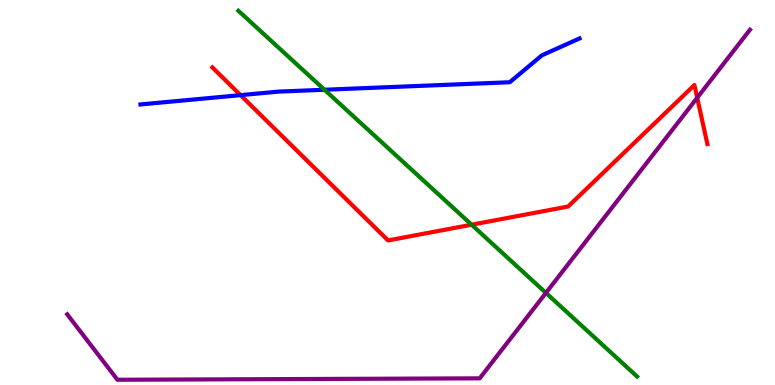[{'lines': ['blue', 'red'], 'intersections': [{'x': 3.1, 'y': 7.53}]}, {'lines': ['green', 'red'], 'intersections': [{'x': 6.09, 'y': 4.16}]}, {'lines': ['purple', 'red'], 'intersections': [{'x': 9.0, 'y': 7.46}]}, {'lines': ['blue', 'green'], 'intersections': [{'x': 4.19, 'y': 7.67}]}, {'lines': ['blue', 'purple'], 'intersections': []}, {'lines': ['green', 'purple'], 'intersections': [{'x': 7.04, 'y': 2.39}]}]